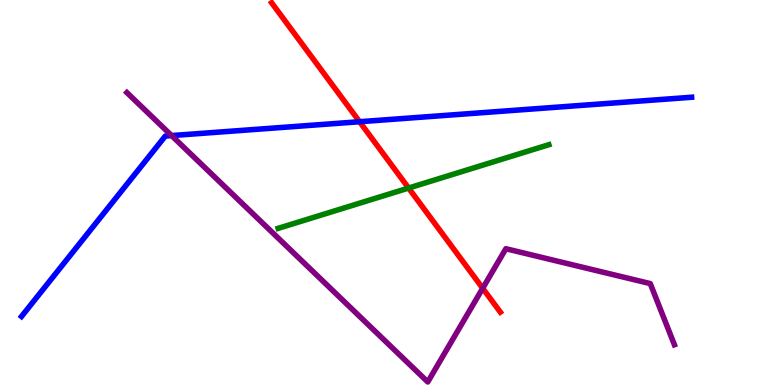[{'lines': ['blue', 'red'], 'intersections': [{'x': 4.64, 'y': 6.84}]}, {'lines': ['green', 'red'], 'intersections': [{'x': 5.27, 'y': 5.12}]}, {'lines': ['purple', 'red'], 'intersections': [{'x': 6.23, 'y': 2.51}]}, {'lines': ['blue', 'green'], 'intersections': []}, {'lines': ['blue', 'purple'], 'intersections': [{'x': 2.21, 'y': 6.48}]}, {'lines': ['green', 'purple'], 'intersections': []}]